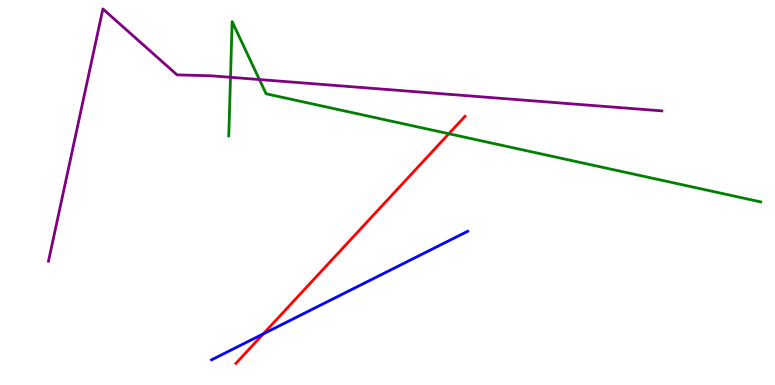[{'lines': ['blue', 'red'], 'intersections': [{'x': 3.4, 'y': 1.33}]}, {'lines': ['green', 'red'], 'intersections': [{'x': 5.79, 'y': 6.53}]}, {'lines': ['purple', 'red'], 'intersections': []}, {'lines': ['blue', 'green'], 'intersections': []}, {'lines': ['blue', 'purple'], 'intersections': []}, {'lines': ['green', 'purple'], 'intersections': [{'x': 2.97, 'y': 7.99}, {'x': 3.35, 'y': 7.93}]}]